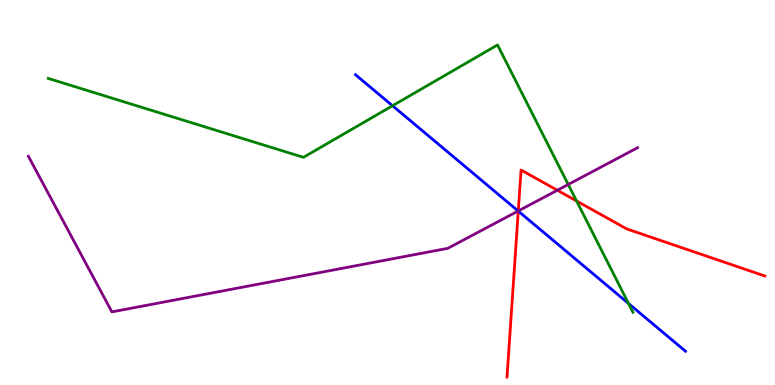[{'lines': ['blue', 'red'], 'intersections': [{'x': 6.69, 'y': 4.52}]}, {'lines': ['green', 'red'], 'intersections': [{'x': 7.44, 'y': 4.78}]}, {'lines': ['purple', 'red'], 'intersections': [{'x': 6.69, 'y': 4.52}, {'x': 7.19, 'y': 5.06}]}, {'lines': ['blue', 'green'], 'intersections': [{'x': 5.06, 'y': 7.25}, {'x': 8.11, 'y': 2.12}]}, {'lines': ['blue', 'purple'], 'intersections': [{'x': 6.69, 'y': 4.52}]}, {'lines': ['green', 'purple'], 'intersections': [{'x': 7.33, 'y': 5.21}]}]